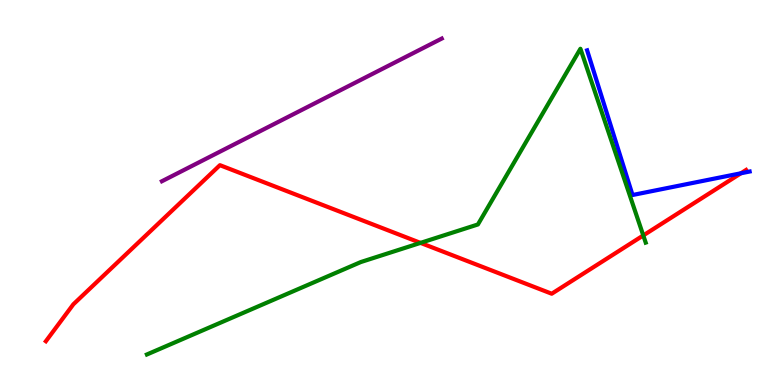[{'lines': ['blue', 'red'], 'intersections': [{'x': 9.56, 'y': 5.5}]}, {'lines': ['green', 'red'], 'intersections': [{'x': 5.43, 'y': 3.69}, {'x': 8.3, 'y': 3.88}]}, {'lines': ['purple', 'red'], 'intersections': []}, {'lines': ['blue', 'green'], 'intersections': []}, {'lines': ['blue', 'purple'], 'intersections': []}, {'lines': ['green', 'purple'], 'intersections': []}]